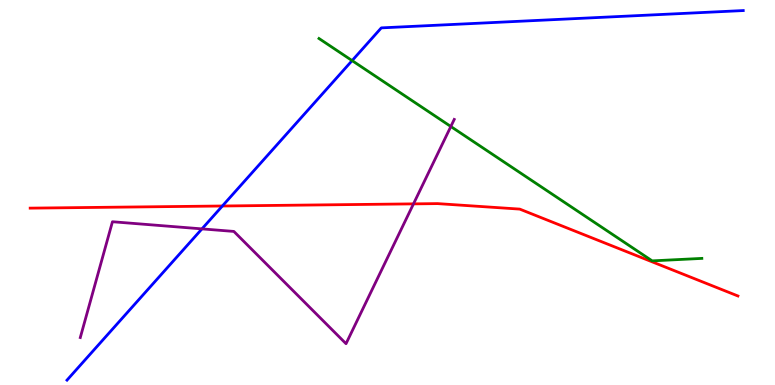[{'lines': ['blue', 'red'], 'intersections': [{'x': 2.87, 'y': 4.65}]}, {'lines': ['green', 'red'], 'intersections': []}, {'lines': ['purple', 'red'], 'intersections': [{'x': 5.34, 'y': 4.7}]}, {'lines': ['blue', 'green'], 'intersections': [{'x': 4.54, 'y': 8.43}]}, {'lines': ['blue', 'purple'], 'intersections': [{'x': 2.61, 'y': 4.05}]}, {'lines': ['green', 'purple'], 'intersections': [{'x': 5.82, 'y': 6.71}]}]